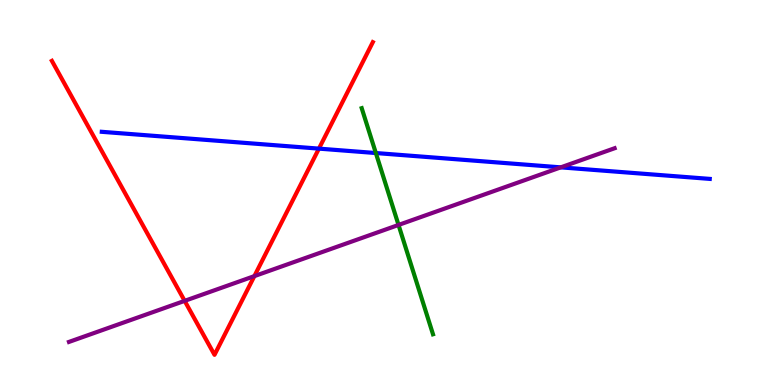[{'lines': ['blue', 'red'], 'intersections': [{'x': 4.12, 'y': 6.14}]}, {'lines': ['green', 'red'], 'intersections': []}, {'lines': ['purple', 'red'], 'intersections': [{'x': 2.38, 'y': 2.19}, {'x': 3.28, 'y': 2.83}]}, {'lines': ['blue', 'green'], 'intersections': [{'x': 4.85, 'y': 6.03}]}, {'lines': ['blue', 'purple'], 'intersections': [{'x': 7.24, 'y': 5.65}]}, {'lines': ['green', 'purple'], 'intersections': [{'x': 5.14, 'y': 4.16}]}]